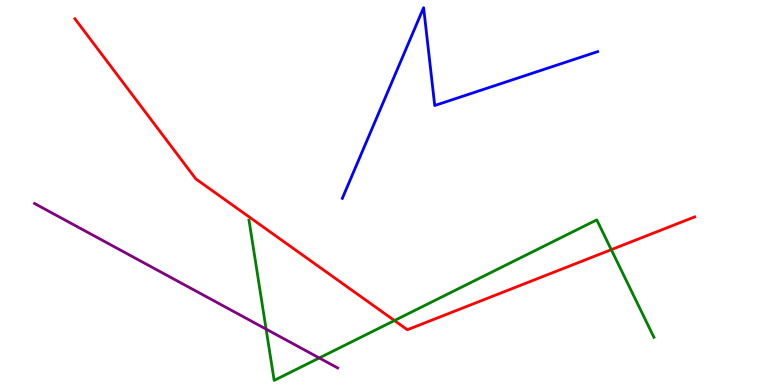[{'lines': ['blue', 'red'], 'intersections': []}, {'lines': ['green', 'red'], 'intersections': [{'x': 5.09, 'y': 1.67}, {'x': 7.89, 'y': 3.52}]}, {'lines': ['purple', 'red'], 'intersections': []}, {'lines': ['blue', 'green'], 'intersections': []}, {'lines': ['blue', 'purple'], 'intersections': []}, {'lines': ['green', 'purple'], 'intersections': [{'x': 3.43, 'y': 1.45}, {'x': 4.12, 'y': 0.702}]}]